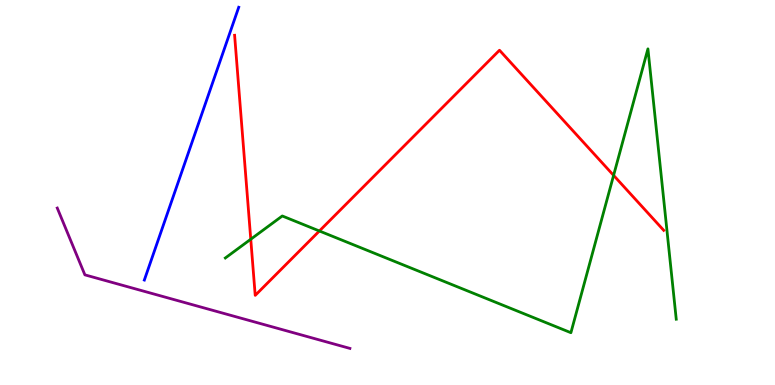[{'lines': ['blue', 'red'], 'intersections': []}, {'lines': ['green', 'red'], 'intersections': [{'x': 3.24, 'y': 3.79}, {'x': 4.12, 'y': 4.0}, {'x': 7.92, 'y': 5.44}]}, {'lines': ['purple', 'red'], 'intersections': []}, {'lines': ['blue', 'green'], 'intersections': []}, {'lines': ['blue', 'purple'], 'intersections': []}, {'lines': ['green', 'purple'], 'intersections': []}]